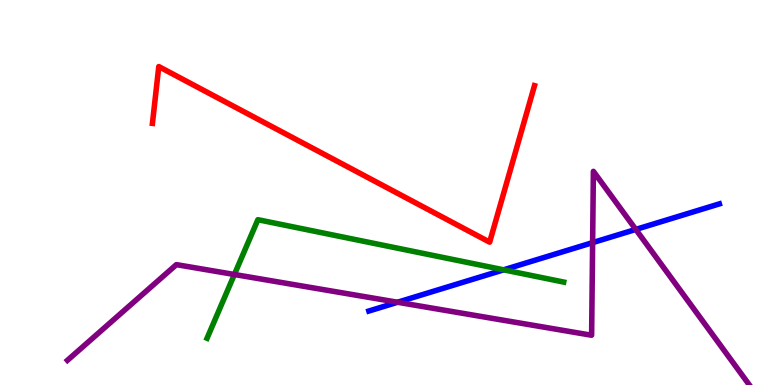[{'lines': ['blue', 'red'], 'intersections': []}, {'lines': ['green', 'red'], 'intersections': []}, {'lines': ['purple', 'red'], 'intersections': []}, {'lines': ['blue', 'green'], 'intersections': [{'x': 6.5, 'y': 2.99}]}, {'lines': ['blue', 'purple'], 'intersections': [{'x': 5.13, 'y': 2.15}, {'x': 7.65, 'y': 3.7}, {'x': 8.2, 'y': 4.04}]}, {'lines': ['green', 'purple'], 'intersections': [{'x': 3.02, 'y': 2.87}]}]